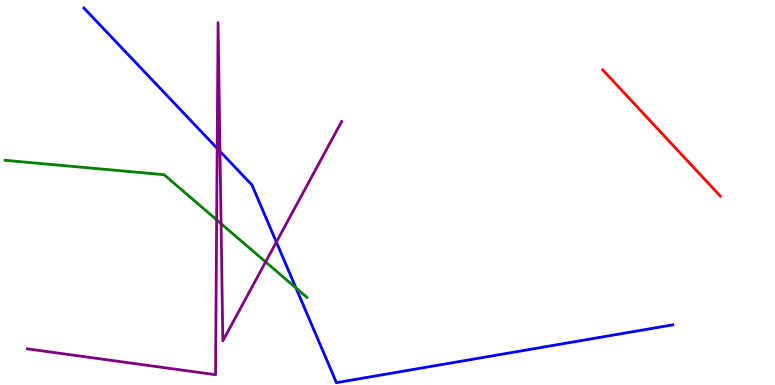[{'lines': ['blue', 'red'], 'intersections': []}, {'lines': ['green', 'red'], 'intersections': []}, {'lines': ['purple', 'red'], 'intersections': []}, {'lines': ['blue', 'green'], 'intersections': [{'x': 3.82, 'y': 2.52}]}, {'lines': ['blue', 'purple'], 'intersections': [{'x': 2.8, 'y': 6.15}, {'x': 2.84, 'y': 6.07}, {'x': 3.57, 'y': 3.71}]}, {'lines': ['green', 'purple'], 'intersections': [{'x': 2.8, 'y': 4.29}, {'x': 2.85, 'y': 4.19}, {'x': 3.43, 'y': 3.2}]}]